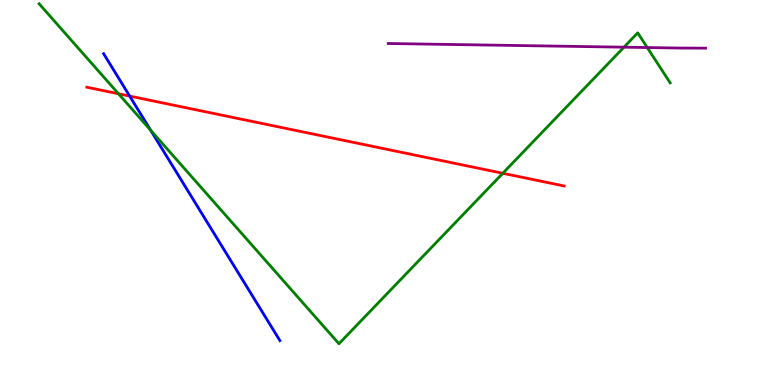[{'lines': ['blue', 'red'], 'intersections': [{'x': 1.67, 'y': 7.5}]}, {'lines': ['green', 'red'], 'intersections': [{'x': 1.53, 'y': 7.56}, {'x': 6.49, 'y': 5.5}]}, {'lines': ['purple', 'red'], 'intersections': []}, {'lines': ['blue', 'green'], 'intersections': [{'x': 1.94, 'y': 6.62}]}, {'lines': ['blue', 'purple'], 'intersections': []}, {'lines': ['green', 'purple'], 'intersections': [{'x': 8.05, 'y': 8.77}, {'x': 8.35, 'y': 8.77}]}]